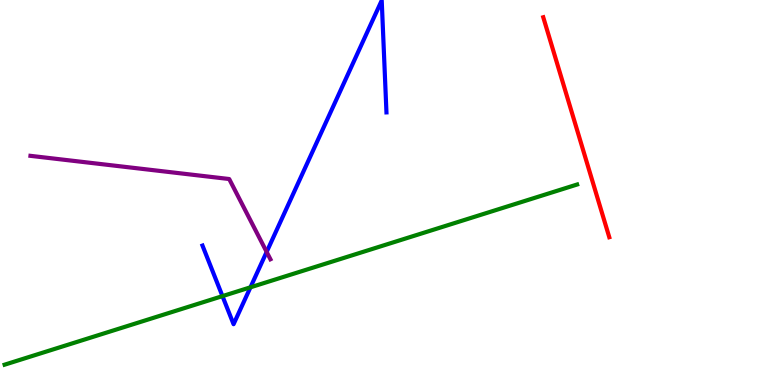[{'lines': ['blue', 'red'], 'intersections': []}, {'lines': ['green', 'red'], 'intersections': []}, {'lines': ['purple', 'red'], 'intersections': []}, {'lines': ['blue', 'green'], 'intersections': [{'x': 2.87, 'y': 2.31}, {'x': 3.23, 'y': 2.54}]}, {'lines': ['blue', 'purple'], 'intersections': [{'x': 3.44, 'y': 3.46}]}, {'lines': ['green', 'purple'], 'intersections': []}]